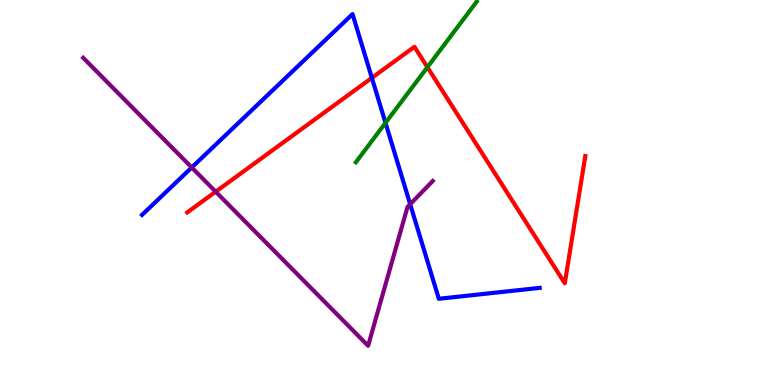[{'lines': ['blue', 'red'], 'intersections': [{'x': 4.8, 'y': 7.98}]}, {'lines': ['green', 'red'], 'intersections': [{'x': 5.51, 'y': 8.25}]}, {'lines': ['purple', 'red'], 'intersections': [{'x': 2.78, 'y': 5.02}]}, {'lines': ['blue', 'green'], 'intersections': [{'x': 4.97, 'y': 6.81}]}, {'lines': ['blue', 'purple'], 'intersections': [{'x': 2.47, 'y': 5.65}, {'x': 5.29, 'y': 4.7}]}, {'lines': ['green', 'purple'], 'intersections': []}]